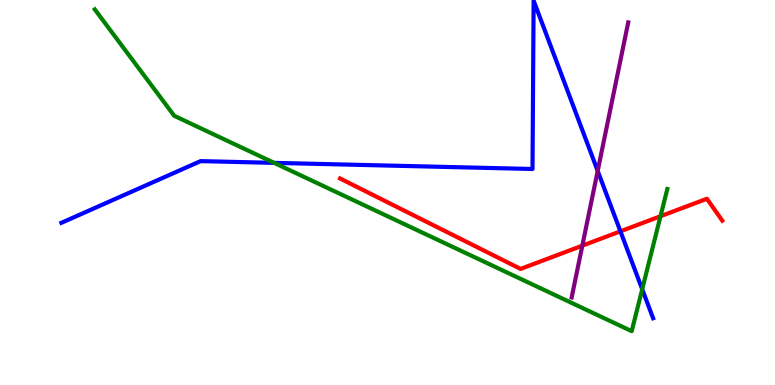[{'lines': ['blue', 'red'], 'intersections': [{'x': 8.01, 'y': 3.99}]}, {'lines': ['green', 'red'], 'intersections': [{'x': 8.52, 'y': 4.38}]}, {'lines': ['purple', 'red'], 'intersections': [{'x': 7.51, 'y': 3.62}]}, {'lines': ['blue', 'green'], 'intersections': [{'x': 3.54, 'y': 5.77}, {'x': 8.29, 'y': 2.49}]}, {'lines': ['blue', 'purple'], 'intersections': [{'x': 7.71, 'y': 5.56}]}, {'lines': ['green', 'purple'], 'intersections': []}]